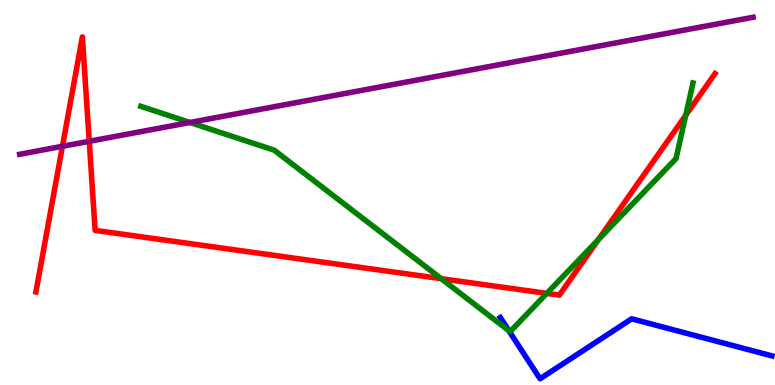[{'lines': ['blue', 'red'], 'intersections': []}, {'lines': ['green', 'red'], 'intersections': [{'x': 5.69, 'y': 2.76}, {'x': 7.06, 'y': 2.38}, {'x': 7.72, 'y': 3.78}, {'x': 8.85, 'y': 7.01}]}, {'lines': ['purple', 'red'], 'intersections': [{'x': 0.806, 'y': 6.2}, {'x': 1.15, 'y': 6.33}]}, {'lines': ['blue', 'green'], 'intersections': [{'x': 6.57, 'y': 1.41}]}, {'lines': ['blue', 'purple'], 'intersections': []}, {'lines': ['green', 'purple'], 'intersections': [{'x': 2.45, 'y': 6.82}]}]